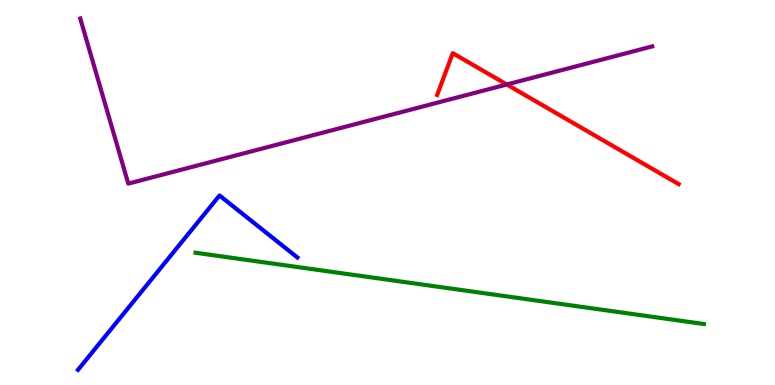[{'lines': ['blue', 'red'], 'intersections': []}, {'lines': ['green', 'red'], 'intersections': []}, {'lines': ['purple', 'red'], 'intersections': [{'x': 6.54, 'y': 7.81}]}, {'lines': ['blue', 'green'], 'intersections': []}, {'lines': ['blue', 'purple'], 'intersections': []}, {'lines': ['green', 'purple'], 'intersections': []}]